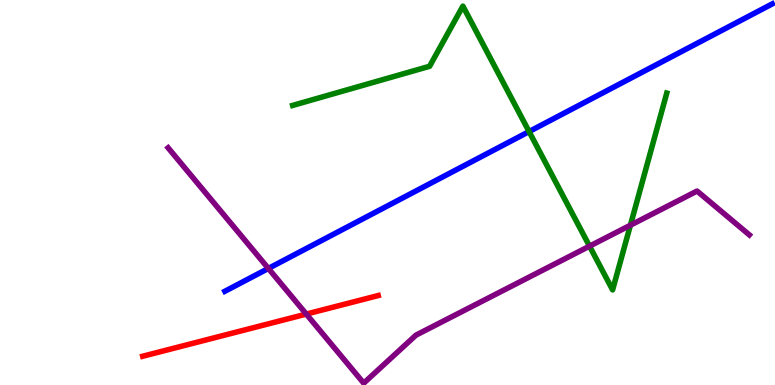[{'lines': ['blue', 'red'], 'intersections': []}, {'lines': ['green', 'red'], 'intersections': []}, {'lines': ['purple', 'red'], 'intersections': [{'x': 3.95, 'y': 1.84}]}, {'lines': ['blue', 'green'], 'intersections': [{'x': 6.83, 'y': 6.58}]}, {'lines': ['blue', 'purple'], 'intersections': [{'x': 3.46, 'y': 3.03}]}, {'lines': ['green', 'purple'], 'intersections': [{'x': 7.61, 'y': 3.61}, {'x': 8.13, 'y': 4.15}]}]